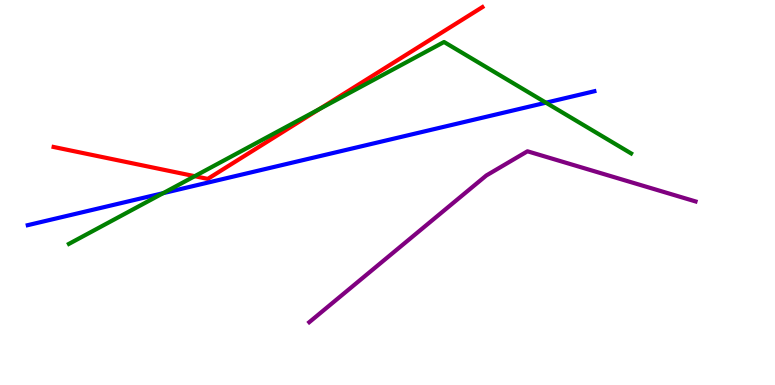[{'lines': ['blue', 'red'], 'intersections': []}, {'lines': ['green', 'red'], 'intersections': [{'x': 2.51, 'y': 5.42}, {'x': 4.12, 'y': 7.16}]}, {'lines': ['purple', 'red'], 'intersections': []}, {'lines': ['blue', 'green'], 'intersections': [{'x': 2.11, 'y': 4.98}, {'x': 7.04, 'y': 7.33}]}, {'lines': ['blue', 'purple'], 'intersections': []}, {'lines': ['green', 'purple'], 'intersections': []}]